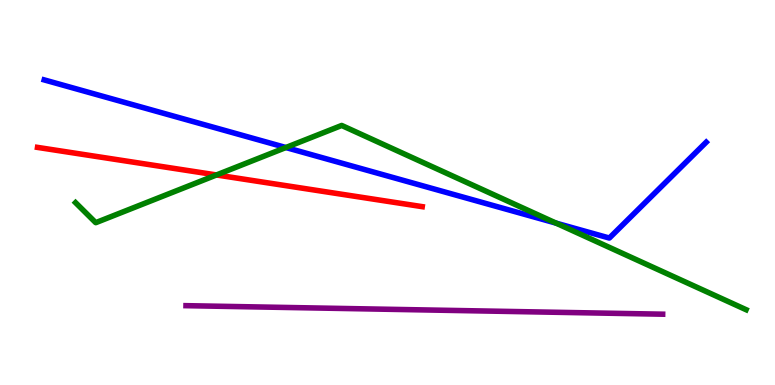[{'lines': ['blue', 'red'], 'intersections': []}, {'lines': ['green', 'red'], 'intersections': [{'x': 2.79, 'y': 5.46}]}, {'lines': ['purple', 'red'], 'intersections': []}, {'lines': ['blue', 'green'], 'intersections': [{'x': 3.69, 'y': 6.17}, {'x': 7.18, 'y': 4.2}]}, {'lines': ['blue', 'purple'], 'intersections': []}, {'lines': ['green', 'purple'], 'intersections': []}]